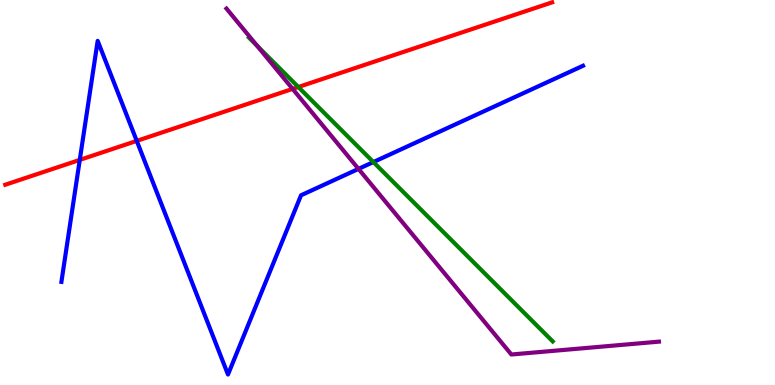[{'lines': ['blue', 'red'], 'intersections': [{'x': 1.03, 'y': 5.85}, {'x': 1.76, 'y': 6.34}]}, {'lines': ['green', 'red'], 'intersections': [{'x': 3.85, 'y': 7.74}]}, {'lines': ['purple', 'red'], 'intersections': [{'x': 3.78, 'y': 7.69}]}, {'lines': ['blue', 'green'], 'intersections': [{'x': 4.82, 'y': 5.79}]}, {'lines': ['blue', 'purple'], 'intersections': [{'x': 4.63, 'y': 5.61}]}, {'lines': ['green', 'purple'], 'intersections': [{'x': 3.32, 'y': 8.81}]}]